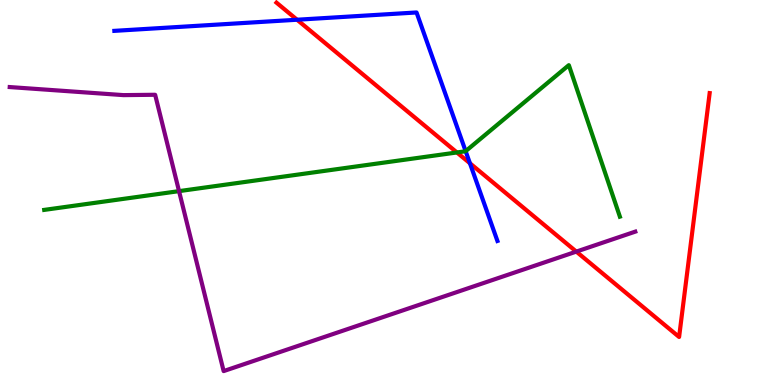[{'lines': ['blue', 'red'], 'intersections': [{'x': 3.83, 'y': 9.49}, {'x': 6.06, 'y': 5.76}]}, {'lines': ['green', 'red'], 'intersections': [{'x': 5.9, 'y': 6.04}]}, {'lines': ['purple', 'red'], 'intersections': [{'x': 7.44, 'y': 3.46}]}, {'lines': ['blue', 'green'], 'intersections': [{'x': 6.01, 'y': 6.07}]}, {'lines': ['blue', 'purple'], 'intersections': []}, {'lines': ['green', 'purple'], 'intersections': [{'x': 2.31, 'y': 5.04}]}]